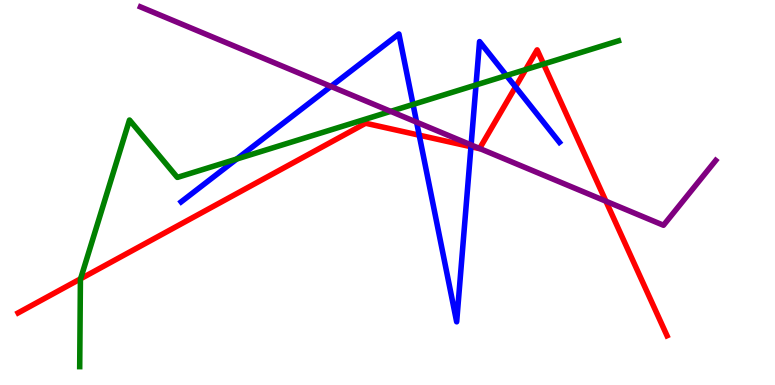[{'lines': ['blue', 'red'], 'intersections': [{'x': 5.41, 'y': 6.49}, {'x': 6.08, 'y': 6.19}, {'x': 6.65, 'y': 7.74}]}, {'lines': ['green', 'red'], 'intersections': [{'x': 1.04, 'y': 2.76}, {'x': 6.78, 'y': 8.19}, {'x': 7.01, 'y': 8.34}]}, {'lines': ['purple', 'red'], 'intersections': [{'x': 6.19, 'y': 6.14}, {'x': 7.82, 'y': 4.77}]}, {'lines': ['blue', 'green'], 'intersections': [{'x': 3.05, 'y': 5.87}, {'x': 5.33, 'y': 7.29}, {'x': 6.14, 'y': 7.79}, {'x': 6.54, 'y': 8.04}]}, {'lines': ['blue', 'purple'], 'intersections': [{'x': 4.27, 'y': 7.76}, {'x': 5.38, 'y': 6.83}, {'x': 6.08, 'y': 6.24}]}, {'lines': ['green', 'purple'], 'intersections': [{'x': 5.04, 'y': 7.11}]}]